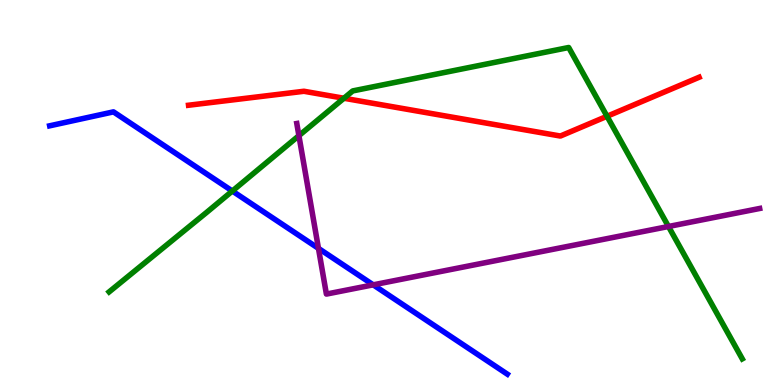[{'lines': ['blue', 'red'], 'intersections': []}, {'lines': ['green', 'red'], 'intersections': [{'x': 4.44, 'y': 7.45}, {'x': 7.83, 'y': 6.98}]}, {'lines': ['purple', 'red'], 'intersections': []}, {'lines': ['blue', 'green'], 'intersections': [{'x': 3.0, 'y': 5.04}]}, {'lines': ['blue', 'purple'], 'intersections': [{'x': 4.11, 'y': 3.55}, {'x': 4.82, 'y': 2.6}]}, {'lines': ['green', 'purple'], 'intersections': [{'x': 3.86, 'y': 6.48}, {'x': 8.63, 'y': 4.12}]}]